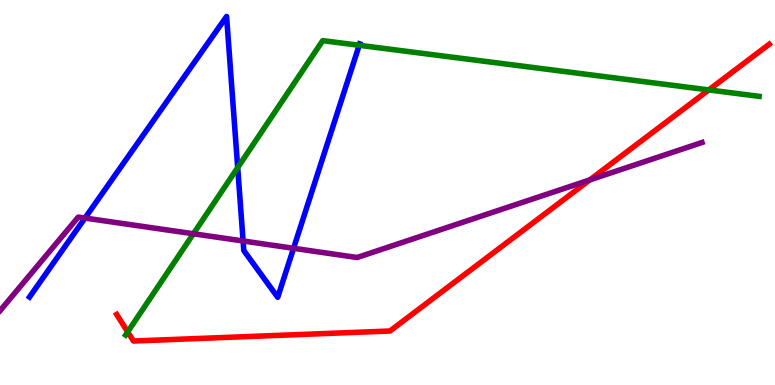[{'lines': ['blue', 'red'], 'intersections': []}, {'lines': ['green', 'red'], 'intersections': [{'x': 1.65, 'y': 1.38}, {'x': 9.15, 'y': 7.66}]}, {'lines': ['purple', 'red'], 'intersections': [{'x': 7.61, 'y': 5.33}]}, {'lines': ['blue', 'green'], 'intersections': [{'x': 3.07, 'y': 5.65}, {'x': 4.63, 'y': 8.82}]}, {'lines': ['blue', 'purple'], 'intersections': [{'x': 1.1, 'y': 4.34}, {'x': 3.14, 'y': 3.74}, {'x': 3.79, 'y': 3.55}]}, {'lines': ['green', 'purple'], 'intersections': [{'x': 2.5, 'y': 3.93}]}]